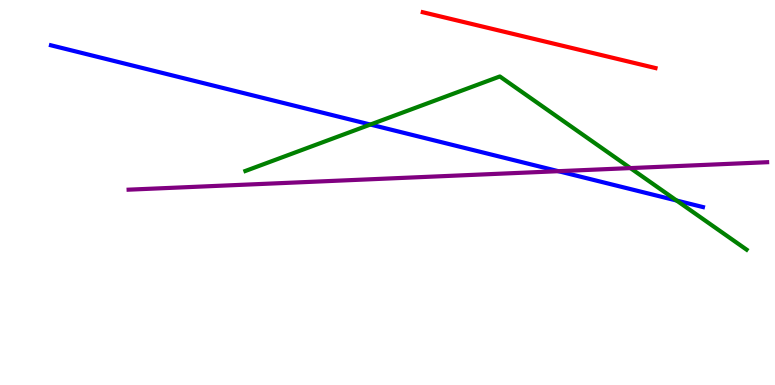[{'lines': ['blue', 'red'], 'intersections': []}, {'lines': ['green', 'red'], 'intersections': []}, {'lines': ['purple', 'red'], 'intersections': []}, {'lines': ['blue', 'green'], 'intersections': [{'x': 4.78, 'y': 6.77}, {'x': 8.73, 'y': 4.79}]}, {'lines': ['blue', 'purple'], 'intersections': [{'x': 7.2, 'y': 5.55}]}, {'lines': ['green', 'purple'], 'intersections': [{'x': 8.13, 'y': 5.63}]}]